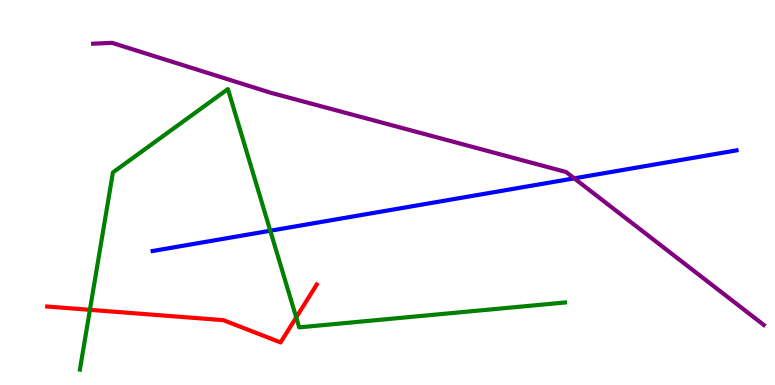[{'lines': ['blue', 'red'], 'intersections': []}, {'lines': ['green', 'red'], 'intersections': [{'x': 1.16, 'y': 1.95}, {'x': 3.82, 'y': 1.76}]}, {'lines': ['purple', 'red'], 'intersections': []}, {'lines': ['blue', 'green'], 'intersections': [{'x': 3.49, 'y': 4.01}]}, {'lines': ['blue', 'purple'], 'intersections': [{'x': 7.41, 'y': 5.37}]}, {'lines': ['green', 'purple'], 'intersections': []}]